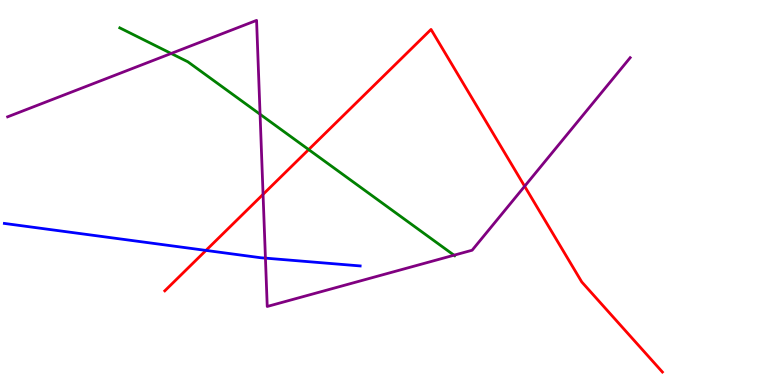[{'lines': ['blue', 'red'], 'intersections': [{'x': 2.66, 'y': 3.5}]}, {'lines': ['green', 'red'], 'intersections': [{'x': 3.98, 'y': 6.11}]}, {'lines': ['purple', 'red'], 'intersections': [{'x': 3.39, 'y': 4.95}, {'x': 6.77, 'y': 5.16}]}, {'lines': ['blue', 'green'], 'intersections': []}, {'lines': ['blue', 'purple'], 'intersections': [{'x': 3.42, 'y': 3.3}]}, {'lines': ['green', 'purple'], 'intersections': [{'x': 2.21, 'y': 8.61}, {'x': 3.36, 'y': 7.03}, {'x': 5.86, 'y': 3.37}]}]